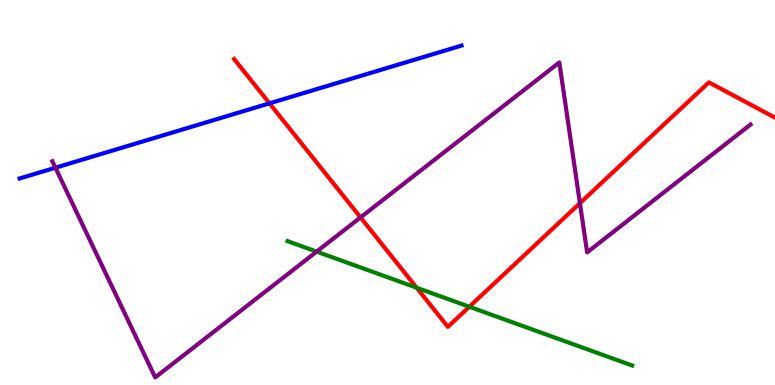[{'lines': ['blue', 'red'], 'intersections': [{'x': 3.48, 'y': 7.32}]}, {'lines': ['green', 'red'], 'intersections': [{'x': 5.38, 'y': 2.53}, {'x': 6.06, 'y': 2.03}]}, {'lines': ['purple', 'red'], 'intersections': [{'x': 4.65, 'y': 4.35}, {'x': 7.48, 'y': 4.72}]}, {'lines': ['blue', 'green'], 'intersections': []}, {'lines': ['blue', 'purple'], 'intersections': [{'x': 0.715, 'y': 5.64}]}, {'lines': ['green', 'purple'], 'intersections': [{'x': 4.09, 'y': 3.46}]}]